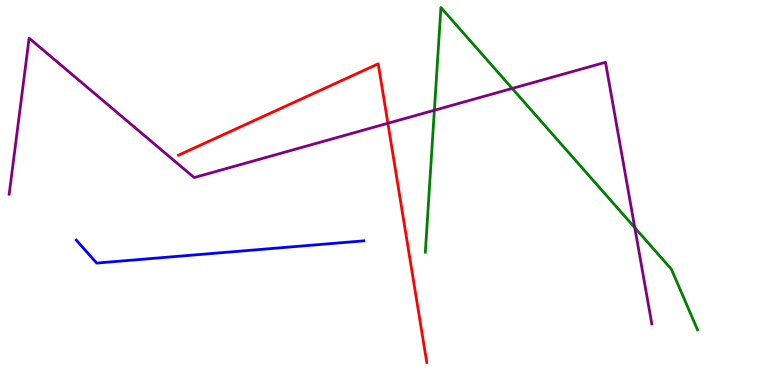[{'lines': ['blue', 'red'], 'intersections': []}, {'lines': ['green', 'red'], 'intersections': []}, {'lines': ['purple', 'red'], 'intersections': [{'x': 5.0, 'y': 6.8}]}, {'lines': ['blue', 'green'], 'intersections': []}, {'lines': ['blue', 'purple'], 'intersections': []}, {'lines': ['green', 'purple'], 'intersections': [{'x': 5.6, 'y': 7.14}, {'x': 6.61, 'y': 7.7}, {'x': 8.19, 'y': 4.09}]}]